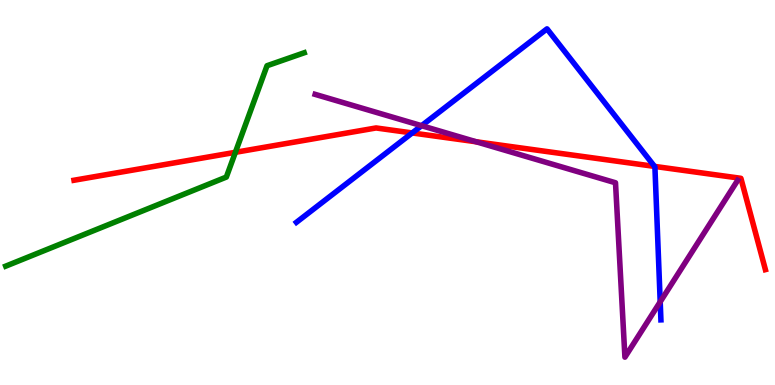[{'lines': ['blue', 'red'], 'intersections': [{'x': 5.32, 'y': 6.55}, {'x': 8.45, 'y': 5.68}]}, {'lines': ['green', 'red'], 'intersections': [{'x': 3.04, 'y': 6.04}]}, {'lines': ['purple', 'red'], 'intersections': [{'x': 6.15, 'y': 6.32}]}, {'lines': ['blue', 'green'], 'intersections': []}, {'lines': ['blue', 'purple'], 'intersections': [{'x': 5.44, 'y': 6.74}, {'x': 8.52, 'y': 2.16}]}, {'lines': ['green', 'purple'], 'intersections': []}]